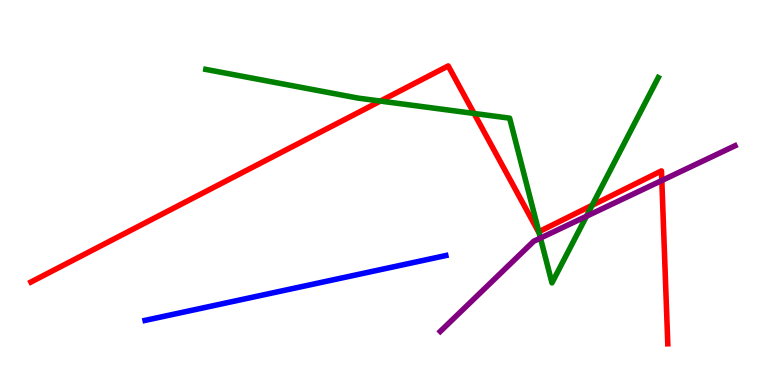[{'lines': ['blue', 'red'], 'intersections': []}, {'lines': ['green', 'red'], 'intersections': [{'x': 4.91, 'y': 7.37}, {'x': 6.12, 'y': 7.05}, {'x': 6.95, 'y': 3.98}, {'x': 7.64, 'y': 4.67}]}, {'lines': ['purple', 'red'], 'intersections': [{'x': 8.54, 'y': 5.31}]}, {'lines': ['blue', 'green'], 'intersections': []}, {'lines': ['blue', 'purple'], 'intersections': []}, {'lines': ['green', 'purple'], 'intersections': [{'x': 6.97, 'y': 3.82}, {'x': 7.57, 'y': 4.38}]}]